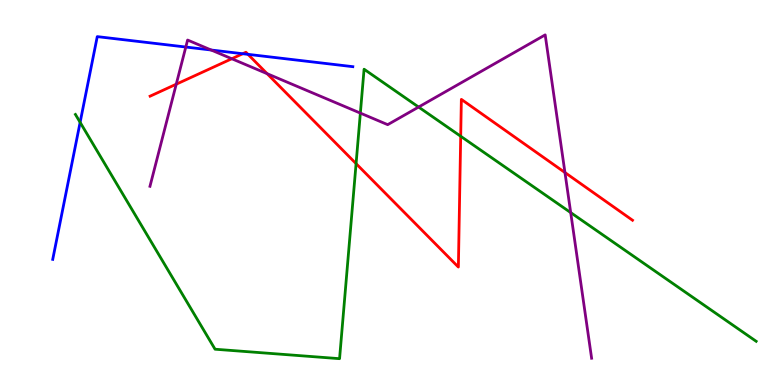[{'lines': ['blue', 'red'], 'intersections': [{'x': 3.13, 'y': 8.6}, {'x': 3.2, 'y': 8.59}]}, {'lines': ['green', 'red'], 'intersections': [{'x': 4.59, 'y': 5.75}, {'x': 5.94, 'y': 6.46}]}, {'lines': ['purple', 'red'], 'intersections': [{'x': 2.27, 'y': 7.81}, {'x': 2.99, 'y': 8.47}, {'x': 3.45, 'y': 8.09}, {'x': 7.29, 'y': 5.52}]}, {'lines': ['blue', 'green'], 'intersections': [{'x': 1.03, 'y': 6.82}]}, {'lines': ['blue', 'purple'], 'intersections': [{'x': 2.4, 'y': 8.78}, {'x': 2.72, 'y': 8.7}]}, {'lines': ['green', 'purple'], 'intersections': [{'x': 4.65, 'y': 7.06}, {'x': 5.4, 'y': 7.22}, {'x': 7.36, 'y': 4.48}]}]